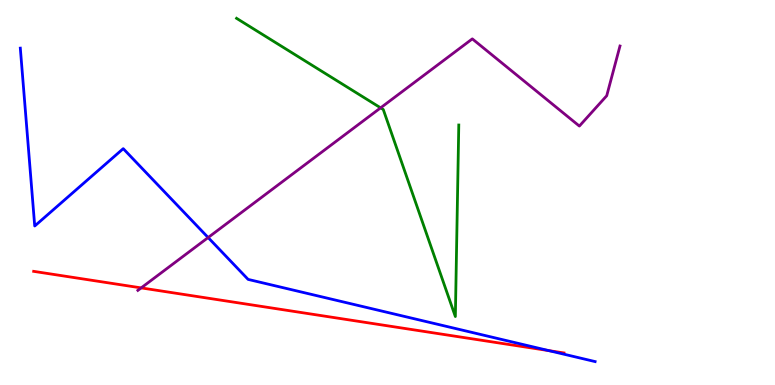[{'lines': ['blue', 'red'], 'intersections': [{'x': 7.08, 'y': 0.893}]}, {'lines': ['green', 'red'], 'intersections': []}, {'lines': ['purple', 'red'], 'intersections': [{'x': 1.82, 'y': 2.52}]}, {'lines': ['blue', 'green'], 'intersections': []}, {'lines': ['blue', 'purple'], 'intersections': [{'x': 2.69, 'y': 3.83}]}, {'lines': ['green', 'purple'], 'intersections': [{'x': 4.91, 'y': 7.2}]}]